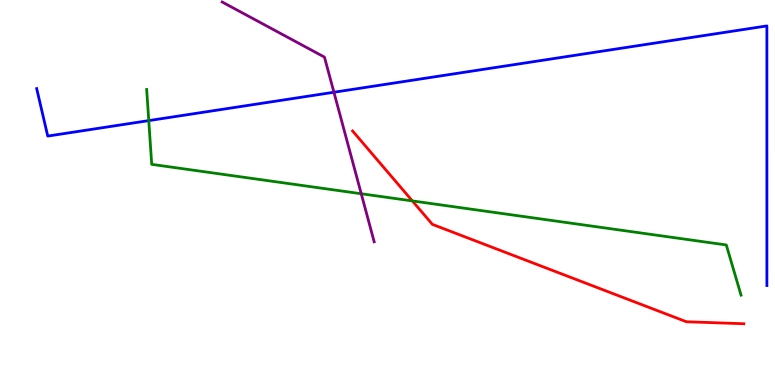[{'lines': ['blue', 'red'], 'intersections': []}, {'lines': ['green', 'red'], 'intersections': [{'x': 5.32, 'y': 4.78}]}, {'lines': ['purple', 'red'], 'intersections': []}, {'lines': ['blue', 'green'], 'intersections': [{'x': 1.92, 'y': 6.87}]}, {'lines': ['blue', 'purple'], 'intersections': [{'x': 4.31, 'y': 7.6}]}, {'lines': ['green', 'purple'], 'intersections': [{'x': 4.66, 'y': 4.97}]}]